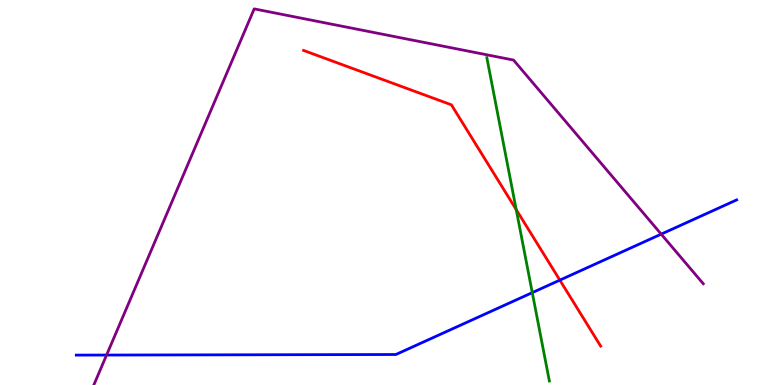[{'lines': ['blue', 'red'], 'intersections': [{'x': 7.22, 'y': 2.72}]}, {'lines': ['green', 'red'], 'intersections': [{'x': 6.66, 'y': 4.56}]}, {'lines': ['purple', 'red'], 'intersections': []}, {'lines': ['blue', 'green'], 'intersections': [{'x': 6.87, 'y': 2.4}]}, {'lines': ['blue', 'purple'], 'intersections': [{'x': 1.38, 'y': 0.778}, {'x': 8.53, 'y': 3.92}]}, {'lines': ['green', 'purple'], 'intersections': []}]